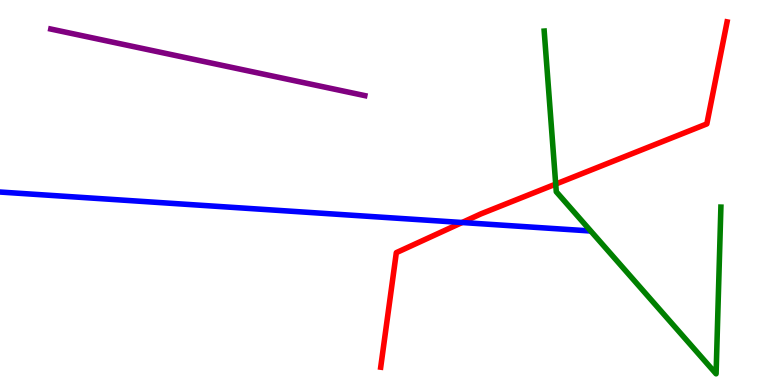[{'lines': ['blue', 'red'], 'intersections': [{'x': 5.96, 'y': 4.22}]}, {'lines': ['green', 'red'], 'intersections': [{'x': 7.17, 'y': 5.22}]}, {'lines': ['purple', 'red'], 'intersections': []}, {'lines': ['blue', 'green'], 'intersections': []}, {'lines': ['blue', 'purple'], 'intersections': []}, {'lines': ['green', 'purple'], 'intersections': []}]